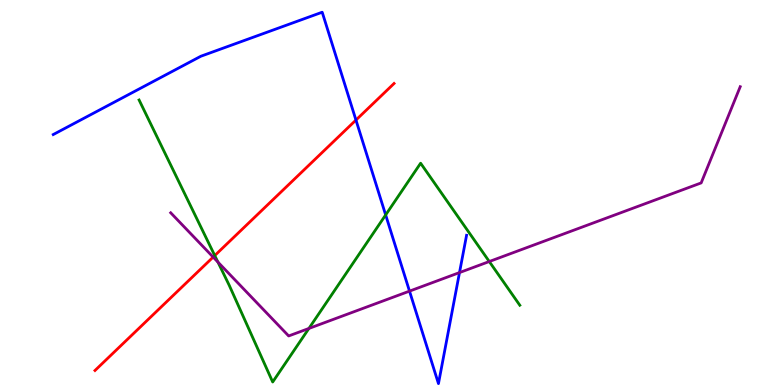[{'lines': ['blue', 'red'], 'intersections': [{'x': 4.59, 'y': 6.88}]}, {'lines': ['green', 'red'], 'intersections': [{'x': 2.77, 'y': 3.36}]}, {'lines': ['purple', 'red'], 'intersections': [{'x': 2.75, 'y': 3.32}]}, {'lines': ['blue', 'green'], 'intersections': [{'x': 4.98, 'y': 4.42}]}, {'lines': ['blue', 'purple'], 'intersections': [{'x': 5.28, 'y': 2.44}, {'x': 5.93, 'y': 2.92}]}, {'lines': ['green', 'purple'], 'intersections': [{'x': 2.81, 'y': 3.19}, {'x': 3.99, 'y': 1.47}, {'x': 6.31, 'y': 3.21}]}]